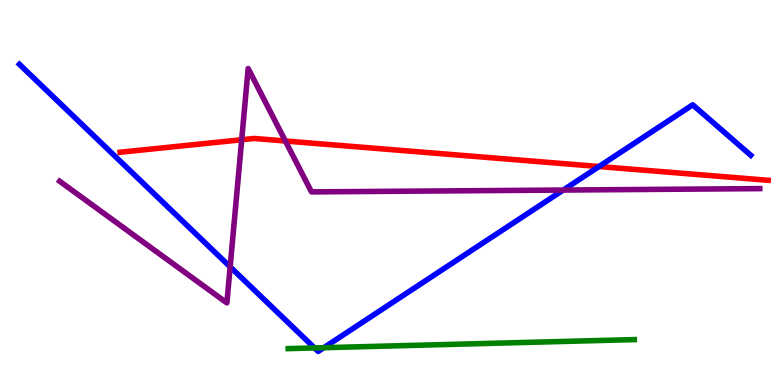[{'lines': ['blue', 'red'], 'intersections': [{'x': 7.73, 'y': 5.67}]}, {'lines': ['green', 'red'], 'intersections': []}, {'lines': ['purple', 'red'], 'intersections': [{'x': 3.12, 'y': 6.37}, {'x': 3.68, 'y': 6.34}]}, {'lines': ['blue', 'green'], 'intersections': [{'x': 4.06, 'y': 0.963}, {'x': 4.18, 'y': 0.969}]}, {'lines': ['blue', 'purple'], 'intersections': [{'x': 2.97, 'y': 3.07}, {'x': 7.27, 'y': 5.06}]}, {'lines': ['green', 'purple'], 'intersections': []}]